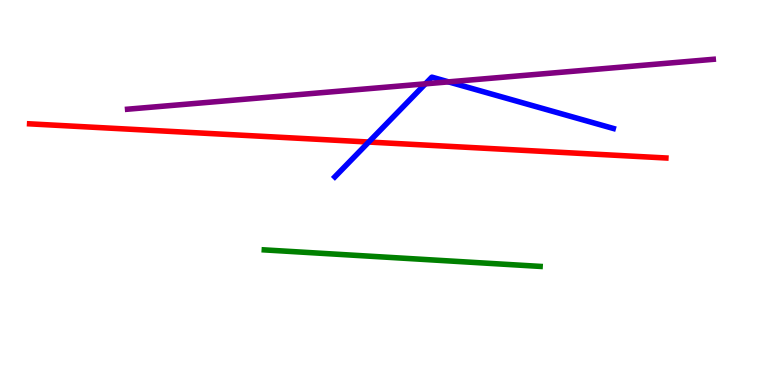[{'lines': ['blue', 'red'], 'intersections': [{'x': 4.76, 'y': 6.31}]}, {'lines': ['green', 'red'], 'intersections': []}, {'lines': ['purple', 'red'], 'intersections': []}, {'lines': ['blue', 'green'], 'intersections': []}, {'lines': ['blue', 'purple'], 'intersections': [{'x': 5.49, 'y': 7.82}, {'x': 5.79, 'y': 7.87}]}, {'lines': ['green', 'purple'], 'intersections': []}]